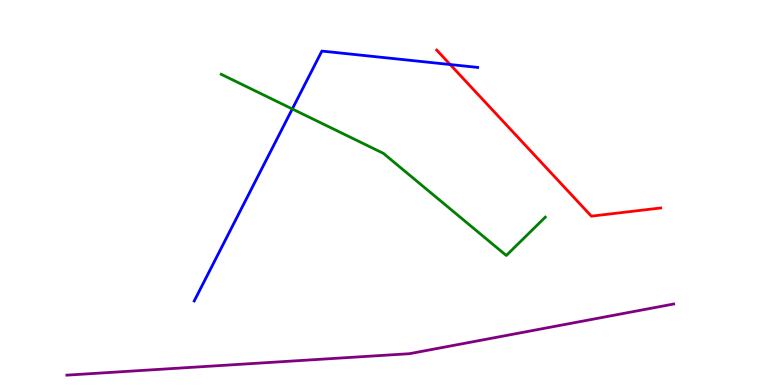[{'lines': ['blue', 'red'], 'intersections': [{'x': 5.81, 'y': 8.32}]}, {'lines': ['green', 'red'], 'intersections': []}, {'lines': ['purple', 'red'], 'intersections': []}, {'lines': ['blue', 'green'], 'intersections': [{'x': 3.77, 'y': 7.17}]}, {'lines': ['blue', 'purple'], 'intersections': []}, {'lines': ['green', 'purple'], 'intersections': []}]